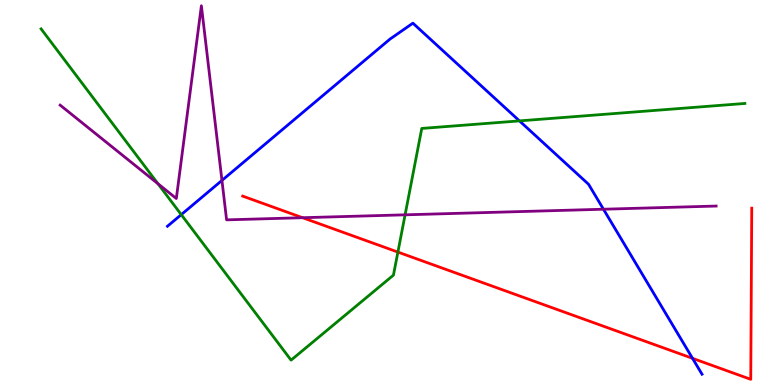[{'lines': ['blue', 'red'], 'intersections': [{'x': 8.94, 'y': 0.693}]}, {'lines': ['green', 'red'], 'intersections': [{'x': 5.13, 'y': 3.45}]}, {'lines': ['purple', 'red'], 'intersections': [{'x': 3.9, 'y': 4.35}]}, {'lines': ['blue', 'green'], 'intersections': [{'x': 2.34, 'y': 4.43}, {'x': 6.7, 'y': 6.86}]}, {'lines': ['blue', 'purple'], 'intersections': [{'x': 2.86, 'y': 5.31}, {'x': 7.79, 'y': 4.57}]}, {'lines': ['green', 'purple'], 'intersections': [{'x': 2.04, 'y': 5.23}, {'x': 5.23, 'y': 4.42}]}]